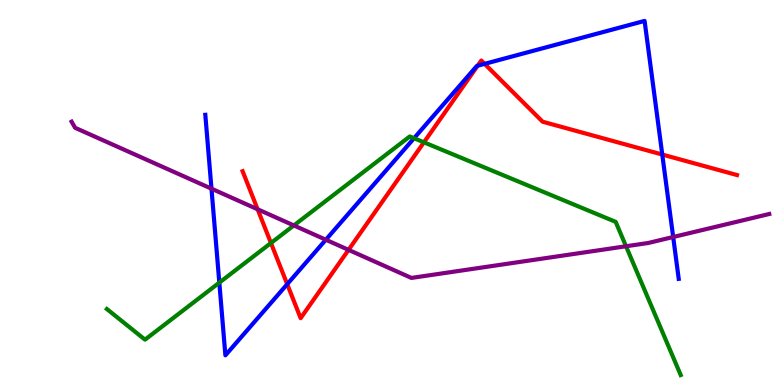[{'lines': ['blue', 'red'], 'intersections': [{'x': 3.71, 'y': 2.62}, {'x': 6.16, 'y': 8.29}, {'x': 6.25, 'y': 8.34}, {'x': 8.55, 'y': 5.99}]}, {'lines': ['green', 'red'], 'intersections': [{'x': 3.5, 'y': 3.69}, {'x': 5.47, 'y': 6.3}]}, {'lines': ['purple', 'red'], 'intersections': [{'x': 3.32, 'y': 4.56}, {'x': 4.5, 'y': 3.51}]}, {'lines': ['blue', 'green'], 'intersections': [{'x': 2.83, 'y': 2.66}, {'x': 5.34, 'y': 6.41}]}, {'lines': ['blue', 'purple'], 'intersections': [{'x': 2.73, 'y': 5.1}, {'x': 4.2, 'y': 3.77}, {'x': 8.69, 'y': 3.84}]}, {'lines': ['green', 'purple'], 'intersections': [{'x': 3.79, 'y': 4.14}, {'x': 8.08, 'y': 3.6}]}]